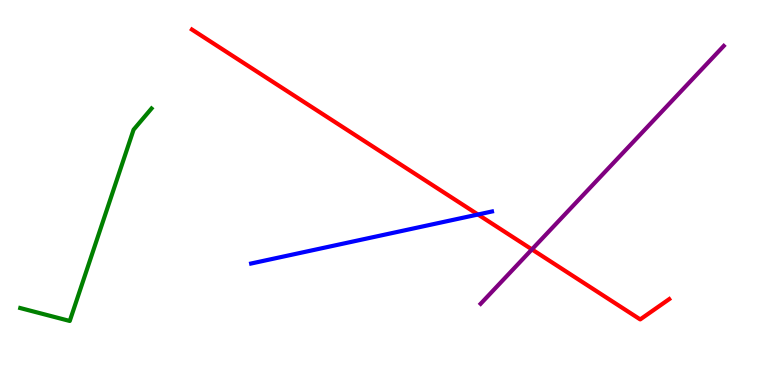[{'lines': ['blue', 'red'], 'intersections': [{'x': 6.17, 'y': 4.43}]}, {'lines': ['green', 'red'], 'intersections': []}, {'lines': ['purple', 'red'], 'intersections': [{'x': 6.86, 'y': 3.52}]}, {'lines': ['blue', 'green'], 'intersections': []}, {'lines': ['blue', 'purple'], 'intersections': []}, {'lines': ['green', 'purple'], 'intersections': []}]